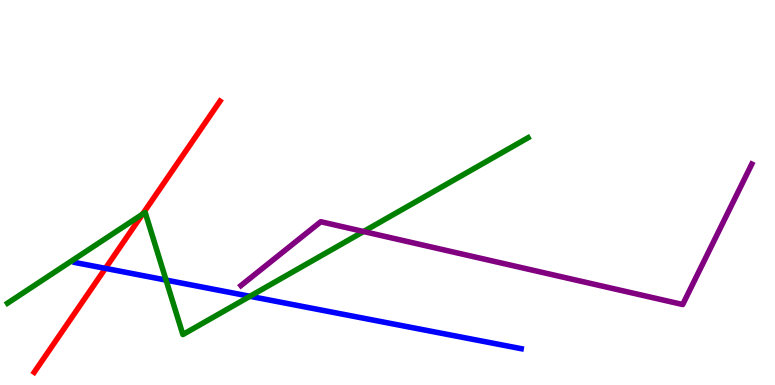[{'lines': ['blue', 'red'], 'intersections': [{'x': 1.36, 'y': 3.03}]}, {'lines': ['green', 'red'], 'intersections': [{'x': 1.84, 'y': 4.44}]}, {'lines': ['purple', 'red'], 'intersections': []}, {'lines': ['blue', 'green'], 'intersections': [{'x': 2.14, 'y': 2.72}, {'x': 3.23, 'y': 2.3}]}, {'lines': ['blue', 'purple'], 'intersections': []}, {'lines': ['green', 'purple'], 'intersections': [{'x': 4.69, 'y': 3.99}]}]